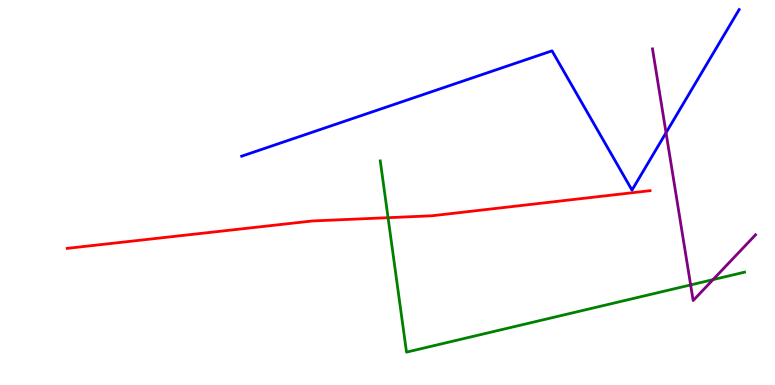[{'lines': ['blue', 'red'], 'intersections': []}, {'lines': ['green', 'red'], 'intersections': [{'x': 5.01, 'y': 4.35}]}, {'lines': ['purple', 'red'], 'intersections': []}, {'lines': ['blue', 'green'], 'intersections': []}, {'lines': ['blue', 'purple'], 'intersections': [{'x': 8.59, 'y': 6.55}]}, {'lines': ['green', 'purple'], 'intersections': [{'x': 8.91, 'y': 2.6}, {'x': 9.2, 'y': 2.74}]}]